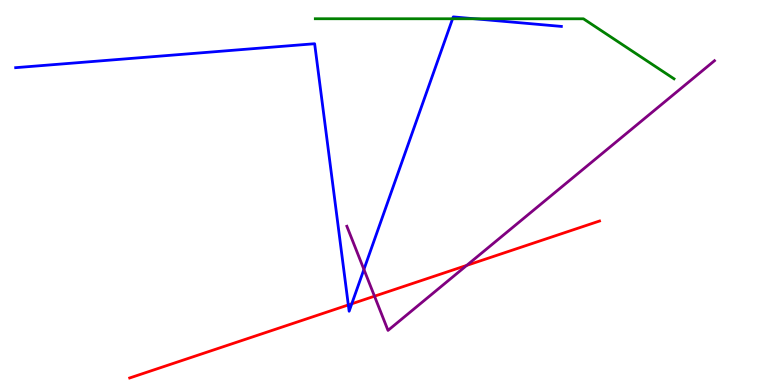[{'lines': ['blue', 'red'], 'intersections': [{'x': 4.49, 'y': 2.08}, {'x': 4.54, 'y': 2.11}]}, {'lines': ['green', 'red'], 'intersections': []}, {'lines': ['purple', 'red'], 'intersections': [{'x': 4.83, 'y': 2.31}, {'x': 6.02, 'y': 3.11}]}, {'lines': ['blue', 'green'], 'intersections': [{'x': 5.84, 'y': 9.51}, {'x': 6.12, 'y': 9.51}]}, {'lines': ['blue', 'purple'], 'intersections': [{'x': 4.7, 'y': 3.0}]}, {'lines': ['green', 'purple'], 'intersections': []}]